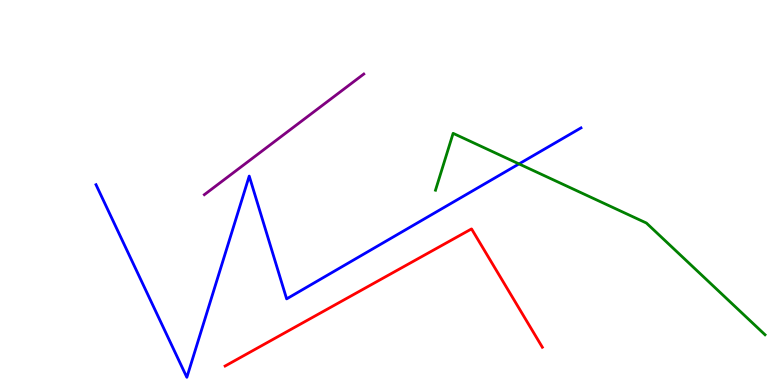[{'lines': ['blue', 'red'], 'intersections': []}, {'lines': ['green', 'red'], 'intersections': []}, {'lines': ['purple', 'red'], 'intersections': []}, {'lines': ['blue', 'green'], 'intersections': [{'x': 6.7, 'y': 5.74}]}, {'lines': ['blue', 'purple'], 'intersections': []}, {'lines': ['green', 'purple'], 'intersections': []}]